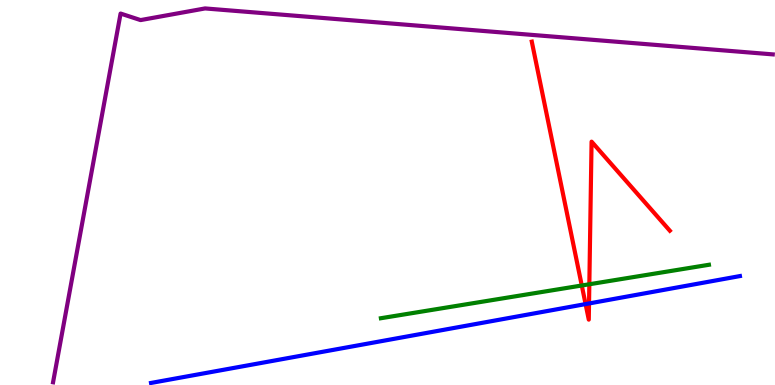[{'lines': ['blue', 'red'], 'intersections': [{'x': 7.56, 'y': 2.1}, {'x': 7.6, 'y': 2.12}]}, {'lines': ['green', 'red'], 'intersections': [{'x': 7.51, 'y': 2.58}, {'x': 7.6, 'y': 2.62}]}, {'lines': ['purple', 'red'], 'intersections': []}, {'lines': ['blue', 'green'], 'intersections': []}, {'lines': ['blue', 'purple'], 'intersections': []}, {'lines': ['green', 'purple'], 'intersections': []}]